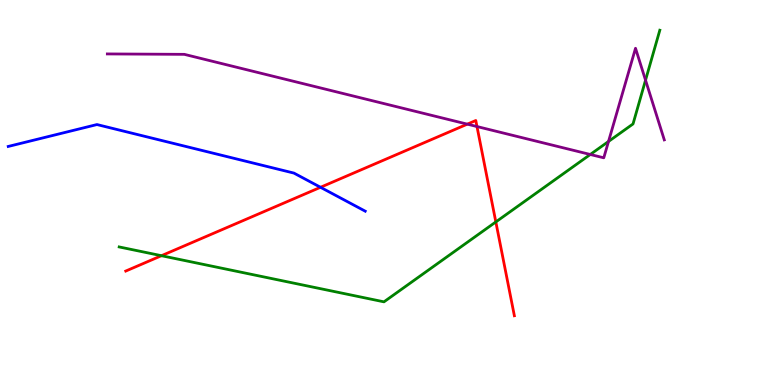[{'lines': ['blue', 'red'], 'intersections': [{'x': 4.14, 'y': 5.14}]}, {'lines': ['green', 'red'], 'intersections': [{'x': 2.08, 'y': 3.36}, {'x': 6.4, 'y': 4.24}]}, {'lines': ['purple', 'red'], 'intersections': [{'x': 6.03, 'y': 6.78}, {'x': 6.15, 'y': 6.71}]}, {'lines': ['blue', 'green'], 'intersections': []}, {'lines': ['blue', 'purple'], 'intersections': []}, {'lines': ['green', 'purple'], 'intersections': [{'x': 7.62, 'y': 5.99}, {'x': 7.85, 'y': 6.33}, {'x': 8.33, 'y': 7.92}]}]